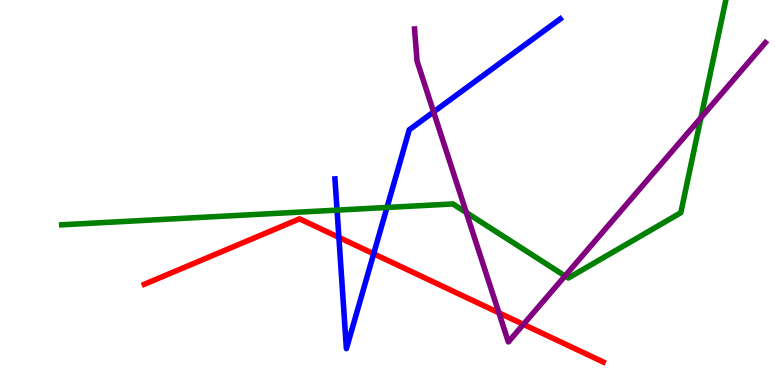[{'lines': ['blue', 'red'], 'intersections': [{'x': 4.37, 'y': 3.83}, {'x': 4.82, 'y': 3.41}]}, {'lines': ['green', 'red'], 'intersections': []}, {'lines': ['purple', 'red'], 'intersections': [{'x': 6.44, 'y': 1.87}, {'x': 6.75, 'y': 1.57}]}, {'lines': ['blue', 'green'], 'intersections': [{'x': 4.35, 'y': 4.54}, {'x': 4.99, 'y': 4.61}]}, {'lines': ['blue', 'purple'], 'intersections': [{'x': 5.59, 'y': 7.09}]}, {'lines': ['green', 'purple'], 'intersections': [{'x': 6.02, 'y': 4.48}, {'x': 7.29, 'y': 2.83}, {'x': 9.04, 'y': 6.94}]}]